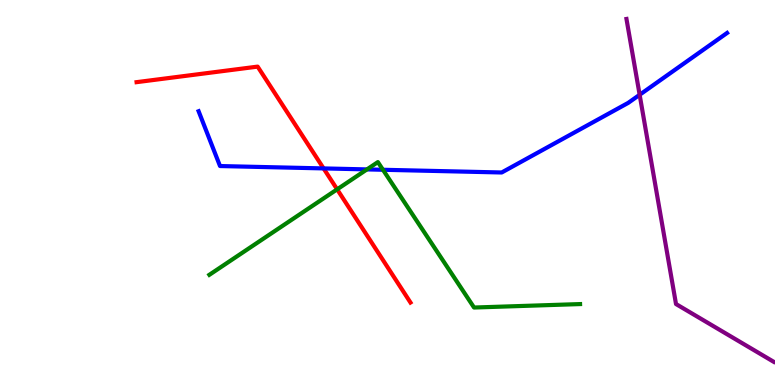[{'lines': ['blue', 'red'], 'intersections': [{'x': 4.18, 'y': 5.63}]}, {'lines': ['green', 'red'], 'intersections': [{'x': 4.35, 'y': 5.08}]}, {'lines': ['purple', 'red'], 'intersections': []}, {'lines': ['blue', 'green'], 'intersections': [{'x': 4.73, 'y': 5.6}, {'x': 4.94, 'y': 5.59}]}, {'lines': ['blue', 'purple'], 'intersections': [{'x': 8.25, 'y': 7.54}]}, {'lines': ['green', 'purple'], 'intersections': []}]